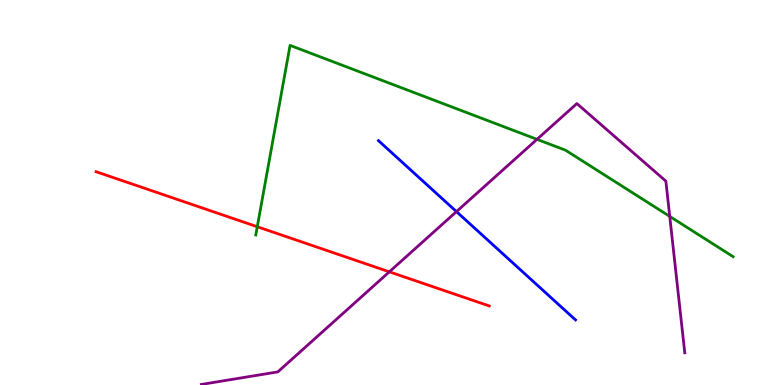[{'lines': ['blue', 'red'], 'intersections': []}, {'lines': ['green', 'red'], 'intersections': [{'x': 3.32, 'y': 4.11}]}, {'lines': ['purple', 'red'], 'intersections': [{'x': 5.02, 'y': 2.94}]}, {'lines': ['blue', 'green'], 'intersections': []}, {'lines': ['blue', 'purple'], 'intersections': [{'x': 5.89, 'y': 4.5}]}, {'lines': ['green', 'purple'], 'intersections': [{'x': 6.93, 'y': 6.38}, {'x': 8.64, 'y': 4.38}]}]